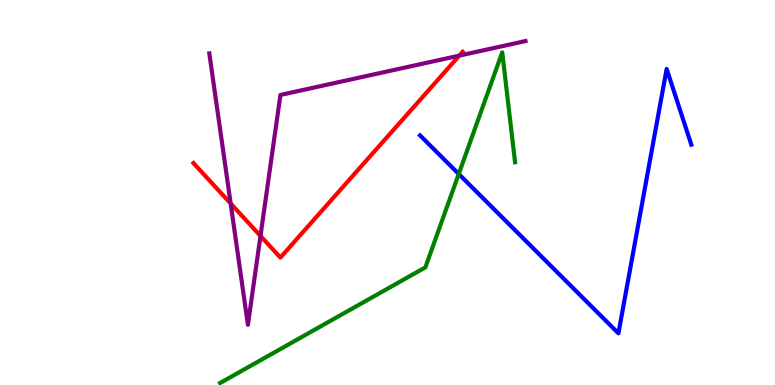[{'lines': ['blue', 'red'], 'intersections': []}, {'lines': ['green', 'red'], 'intersections': []}, {'lines': ['purple', 'red'], 'intersections': [{'x': 2.98, 'y': 4.71}, {'x': 3.36, 'y': 3.87}, {'x': 5.93, 'y': 8.56}]}, {'lines': ['blue', 'green'], 'intersections': [{'x': 5.92, 'y': 5.48}]}, {'lines': ['blue', 'purple'], 'intersections': []}, {'lines': ['green', 'purple'], 'intersections': []}]